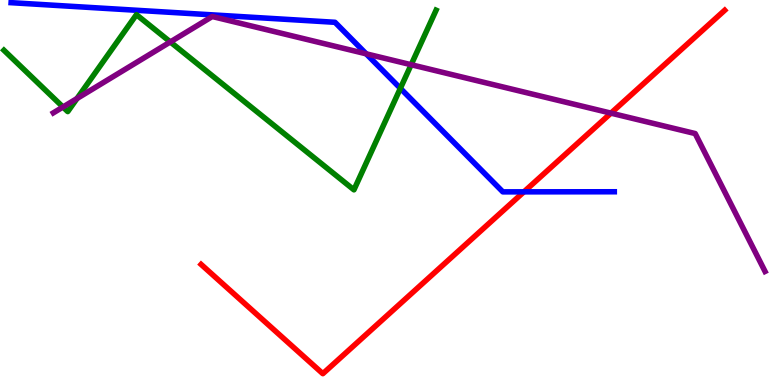[{'lines': ['blue', 'red'], 'intersections': [{'x': 6.76, 'y': 5.02}]}, {'lines': ['green', 'red'], 'intersections': []}, {'lines': ['purple', 'red'], 'intersections': [{'x': 7.88, 'y': 7.06}]}, {'lines': ['blue', 'green'], 'intersections': [{'x': 5.17, 'y': 7.71}]}, {'lines': ['blue', 'purple'], 'intersections': [{'x': 4.73, 'y': 8.6}]}, {'lines': ['green', 'purple'], 'intersections': [{'x': 0.813, 'y': 7.22}, {'x': 0.994, 'y': 7.44}, {'x': 2.2, 'y': 8.91}, {'x': 5.31, 'y': 8.32}]}]